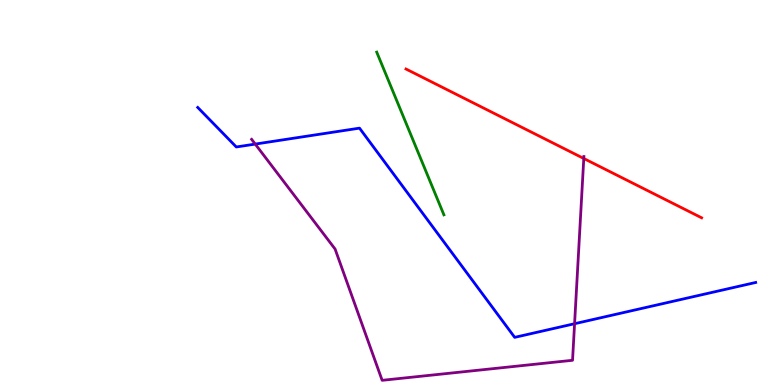[{'lines': ['blue', 'red'], 'intersections': []}, {'lines': ['green', 'red'], 'intersections': []}, {'lines': ['purple', 'red'], 'intersections': [{'x': 7.53, 'y': 5.88}]}, {'lines': ['blue', 'green'], 'intersections': []}, {'lines': ['blue', 'purple'], 'intersections': [{'x': 3.29, 'y': 6.26}, {'x': 7.41, 'y': 1.59}]}, {'lines': ['green', 'purple'], 'intersections': []}]